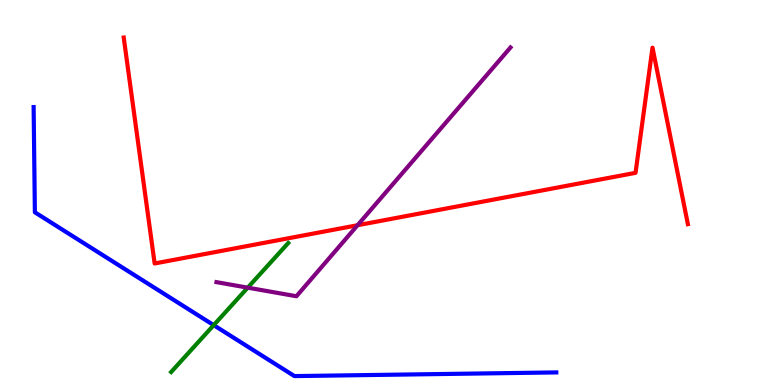[{'lines': ['blue', 'red'], 'intersections': []}, {'lines': ['green', 'red'], 'intersections': []}, {'lines': ['purple', 'red'], 'intersections': [{'x': 4.61, 'y': 4.15}]}, {'lines': ['blue', 'green'], 'intersections': [{'x': 2.76, 'y': 1.55}]}, {'lines': ['blue', 'purple'], 'intersections': []}, {'lines': ['green', 'purple'], 'intersections': [{'x': 3.2, 'y': 2.53}]}]